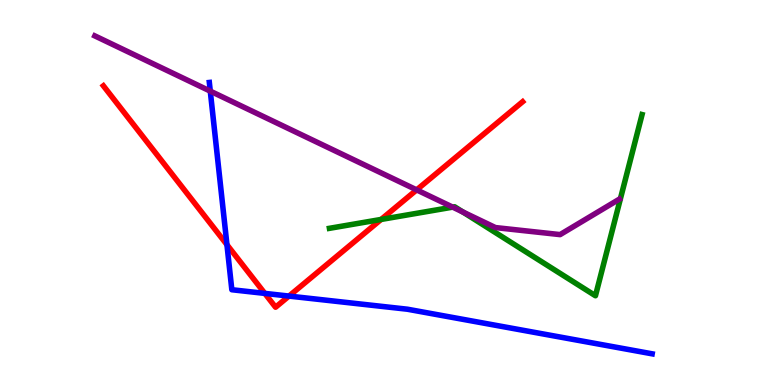[{'lines': ['blue', 'red'], 'intersections': [{'x': 2.93, 'y': 3.64}, {'x': 3.42, 'y': 2.38}, {'x': 3.73, 'y': 2.31}]}, {'lines': ['green', 'red'], 'intersections': [{'x': 4.92, 'y': 4.3}]}, {'lines': ['purple', 'red'], 'intersections': [{'x': 5.38, 'y': 5.07}]}, {'lines': ['blue', 'green'], 'intersections': []}, {'lines': ['blue', 'purple'], 'intersections': [{'x': 2.71, 'y': 7.63}]}, {'lines': ['green', 'purple'], 'intersections': [{'x': 5.84, 'y': 4.62}, {'x': 5.97, 'y': 4.49}]}]